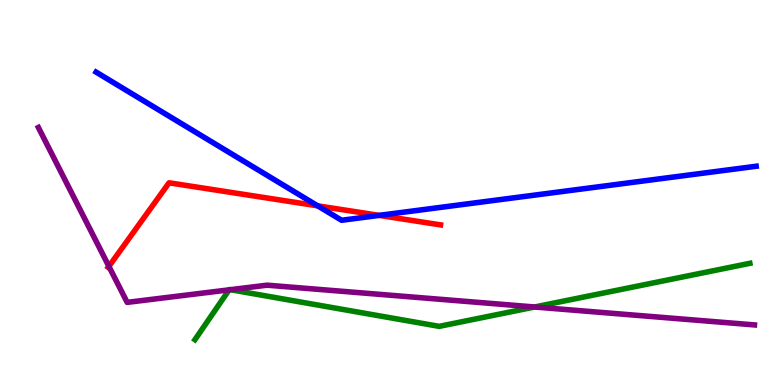[{'lines': ['blue', 'red'], 'intersections': [{'x': 4.1, 'y': 4.65}, {'x': 4.89, 'y': 4.41}]}, {'lines': ['green', 'red'], 'intersections': []}, {'lines': ['purple', 'red'], 'intersections': [{'x': 1.41, 'y': 3.08}]}, {'lines': ['blue', 'green'], 'intersections': []}, {'lines': ['blue', 'purple'], 'intersections': []}, {'lines': ['green', 'purple'], 'intersections': [{'x': 2.96, 'y': 2.47}, {'x': 2.97, 'y': 2.48}, {'x': 6.9, 'y': 2.03}]}]